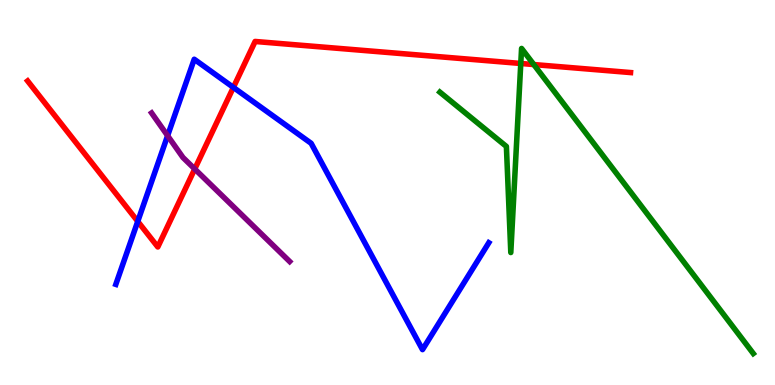[{'lines': ['blue', 'red'], 'intersections': [{'x': 1.78, 'y': 4.25}, {'x': 3.01, 'y': 7.73}]}, {'lines': ['green', 'red'], 'intersections': [{'x': 6.72, 'y': 8.35}, {'x': 6.89, 'y': 8.32}]}, {'lines': ['purple', 'red'], 'intersections': [{'x': 2.51, 'y': 5.61}]}, {'lines': ['blue', 'green'], 'intersections': []}, {'lines': ['blue', 'purple'], 'intersections': [{'x': 2.16, 'y': 6.48}]}, {'lines': ['green', 'purple'], 'intersections': []}]